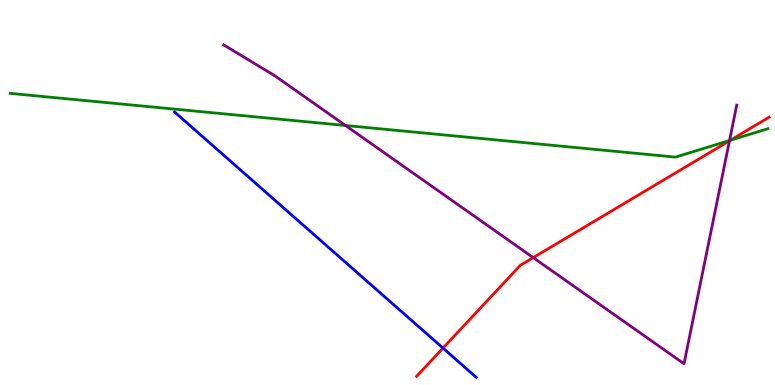[{'lines': ['blue', 'red'], 'intersections': [{'x': 5.72, 'y': 0.959}]}, {'lines': ['green', 'red'], 'intersections': [{'x': 9.42, 'y': 6.36}]}, {'lines': ['purple', 'red'], 'intersections': [{'x': 6.88, 'y': 3.31}, {'x': 9.41, 'y': 6.34}]}, {'lines': ['blue', 'green'], 'intersections': []}, {'lines': ['blue', 'purple'], 'intersections': []}, {'lines': ['green', 'purple'], 'intersections': [{'x': 4.46, 'y': 6.74}, {'x': 9.41, 'y': 6.35}]}]